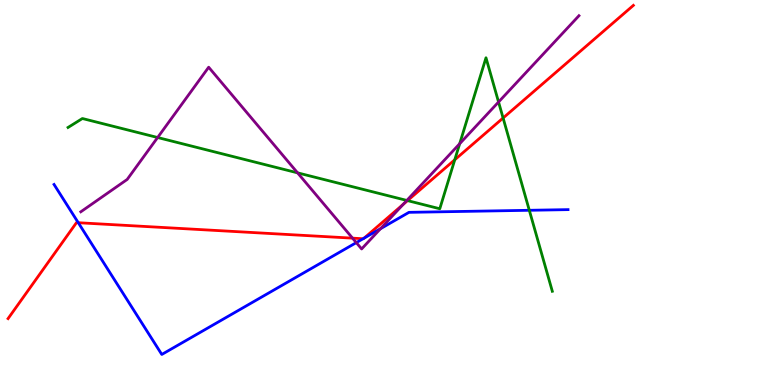[{'lines': ['blue', 'red'], 'intersections': [{'x': 1.01, 'y': 4.22}, {'x': 4.68, 'y': 3.8}, {'x': 4.7, 'y': 3.82}]}, {'lines': ['green', 'red'], 'intersections': [{'x': 5.26, 'y': 4.79}, {'x': 5.87, 'y': 5.85}, {'x': 6.49, 'y': 6.94}]}, {'lines': ['purple', 'red'], 'intersections': [{'x': 4.55, 'y': 3.81}, {'x': 5.2, 'y': 4.69}]}, {'lines': ['blue', 'green'], 'intersections': [{'x': 6.83, 'y': 4.54}]}, {'lines': ['blue', 'purple'], 'intersections': [{'x': 4.6, 'y': 3.7}, {'x': 4.91, 'y': 4.06}]}, {'lines': ['green', 'purple'], 'intersections': [{'x': 2.03, 'y': 6.43}, {'x': 3.84, 'y': 5.51}, {'x': 5.25, 'y': 4.79}, {'x': 5.93, 'y': 6.27}, {'x': 6.43, 'y': 7.35}]}]